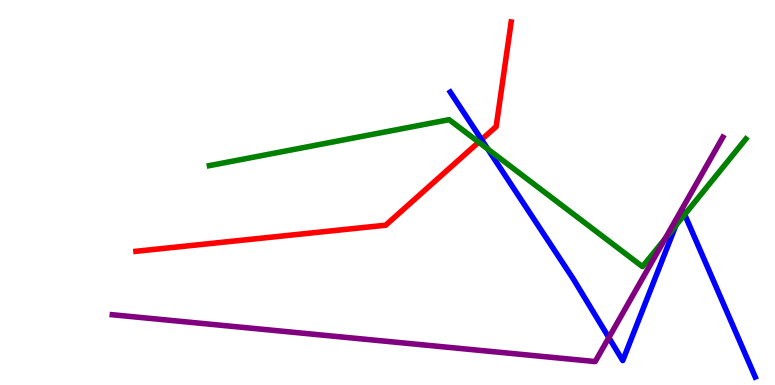[{'lines': ['blue', 'red'], 'intersections': [{'x': 6.21, 'y': 6.37}]}, {'lines': ['green', 'red'], 'intersections': [{'x': 6.18, 'y': 6.31}]}, {'lines': ['purple', 'red'], 'intersections': []}, {'lines': ['blue', 'green'], 'intersections': [{'x': 6.29, 'y': 6.13}, {'x': 8.72, 'y': 4.15}, {'x': 8.83, 'y': 4.43}]}, {'lines': ['blue', 'purple'], 'intersections': [{'x': 7.86, 'y': 1.23}]}, {'lines': ['green', 'purple'], 'intersections': [{'x': 8.58, 'y': 3.8}]}]